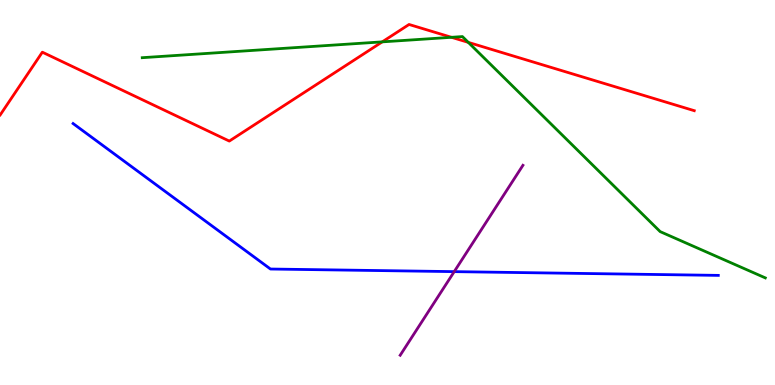[{'lines': ['blue', 'red'], 'intersections': []}, {'lines': ['green', 'red'], 'intersections': [{'x': 4.93, 'y': 8.91}, {'x': 5.83, 'y': 9.03}, {'x': 6.04, 'y': 8.9}]}, {'lines': ['purple', 'red'], 'intersections': []}, {'lines': ['blue', 'green'], 'intersections': []}, {'lines': ['blue', 'purple'], 'intersections': [{'x': 5.86, 'y': 2.94}]}, {'lines': ['green', 'purple'], 'intersections': []}]